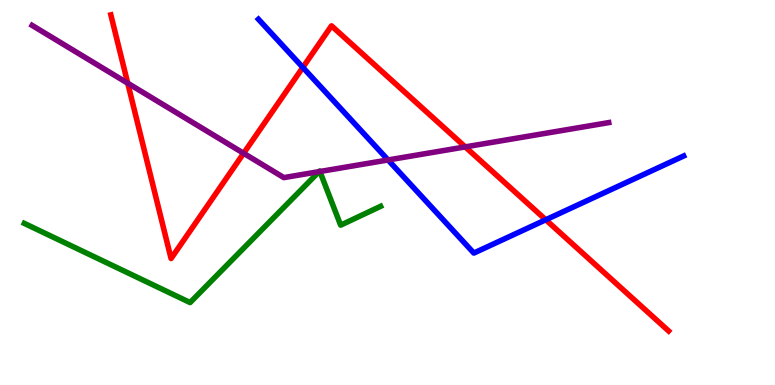[{'lines': ['blue', 'red'], 'intersections': [{'x': 3.91, 'y': 8.25}, {'x': 7.04, 'y': 4.29}]}, {'lines': ['green', 'red'], 'intersections': []}, {'lines': ['purple', 'red'], 'intersections': [{'x': 1.65, 'y': 7.84}, {'x': 3.14, 'y': 6.02}, {'x': 6.0, 'y': 6.18}]}, {'lines': ['blue', 'green'], 'intersections': []}, {'lines': ['blue', 'purple'], 'intersections': [{'x': 5.01, 'y': 5.85}]}, {'lines': ['green', 'purple'], 'intersections': [{'x': 4.12, 'y': 5.54}, {'x': 4.13, 'y': 5.55}]}]